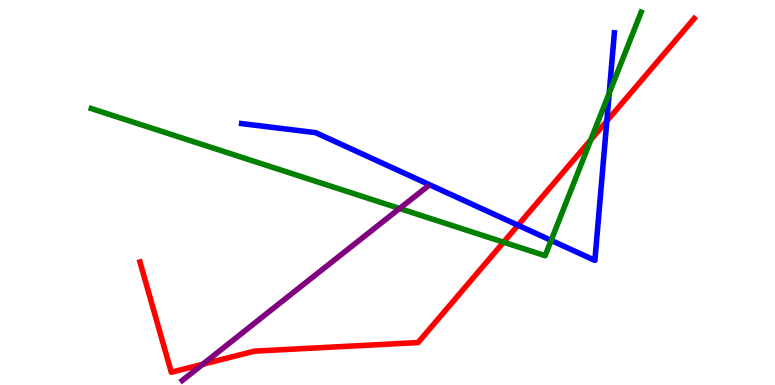[{'lines': ['blue', 'red'], 'intersections': [{'x': 6.68, 'y': 4.15}, {'x': 7.83, 'y': 6.86}]}, {'lines': ['green', 'red'], 'intersections': [{'x': 6.5, 'y': 3.71}, {'x': 7.62, 'y': 6.37}]}, {'lines': ['purple', 'red'], 'intersections': [{'x': 2.62, 'y': 0.538}]}, {'lines': ['blue', 'green'], 'intersections': [{'x': 7.11, 'y': 3.76}, {'x': 7.86, 'y': 7.58}]}, {'lines': ['blue', 'purple'], 'intersections': []}, {'lines': ['green', 'purple'], 'intersections': [{'x': 5.16, 'y': 4.58}]}]